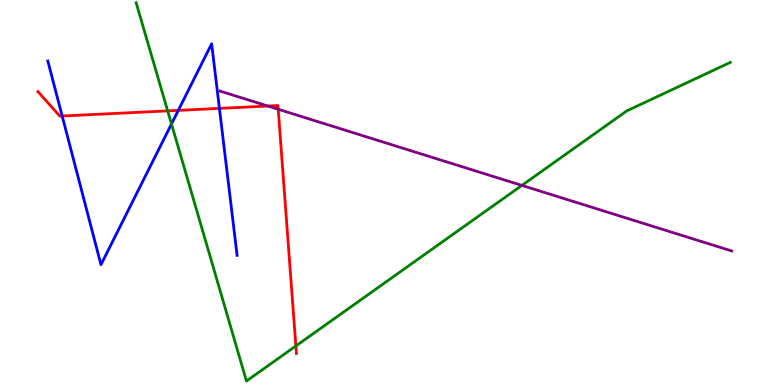[{'lines': ['blue', 'red'], 'intersections': [{'x': 0.802, 'y': 6.99}, {'x': 2.3, 'y': 7.13}, {'x': 2.83, 'y': 7.19}]}, {'lines': ['green', 'red'], 'intersections': [{'x': 2.16, 'y': 7.12}, {'x': 3.82, 'y': 1.01}]}, {'lines': ['purple', 'red'], 'intersections': [{'x': 3.46, 'y': 7.25}, {'x': 3.59, 'y': 7.16}]}, {'lines': ['blue', 'green'], 'intersections': [{'x': 2.21, 'y': 6.78}]}, {'lines': ['blue', 'purple'], 'intersections': []}, {'lines': ['green', 'purple'], 'intersections': [{'x': 6.73, 'y': 5.18}]}]